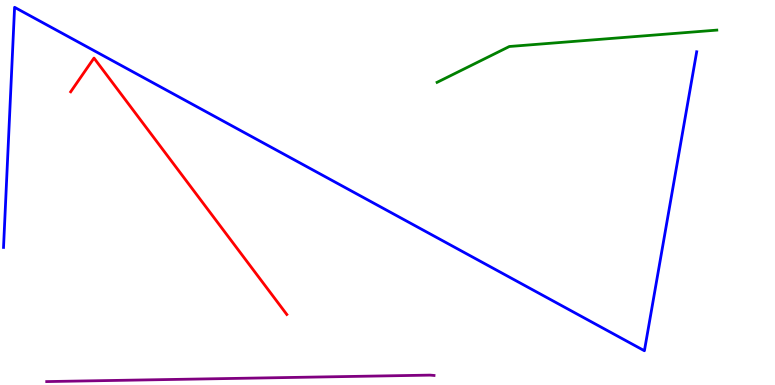[{'lines': ['blue', 'red'], 'intersections': []}, {'lines': ['green', 'red'], 'intersections': []}, {'lines': ['purple', 'red'], 'intersections': []}, {'lines': ['blue', 'green'], 'intersections': []}, {'lines': ['blue', 'purple'], 'intersections': []}, {'lines': ['green', 'purple'], 'intersections': []}]